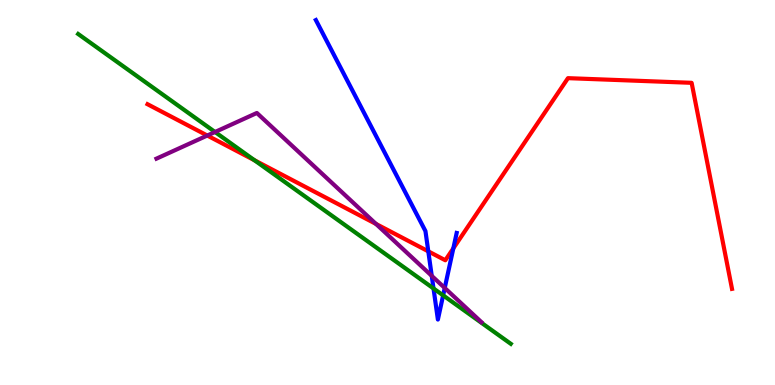[{'lines': ['blue', 'red'], 'intersections': [{'x': 5.53, 'y': 3.47}, {'x': 5.85, 'y': 3.55}]}, {'lines': ['green', 'red'], 'intersections': [{'x': 3.28, 'y': 5.84}]}, {'lines': ['purple', 'red'], 'intersections': [{'x': 2.67, 'y': 6.48}, {'x': 4.85, 'y': 4.18}]}, {'lines': ['blue', 'green'], 'intersections': [{'x': 5.59, 'y': 2.51}, {'x': 5.72, 'y': 2.33}]}, {'lines': ['blue', 'purple'], 'intersections': [{'x': 5.57, 'y': 2.83}, {'x': 5.74, 'y': 2.52}]}, {'lines': ['green', 'purple'], 'intersections': [{'x': 2.77, 'y': 6.57}]}]